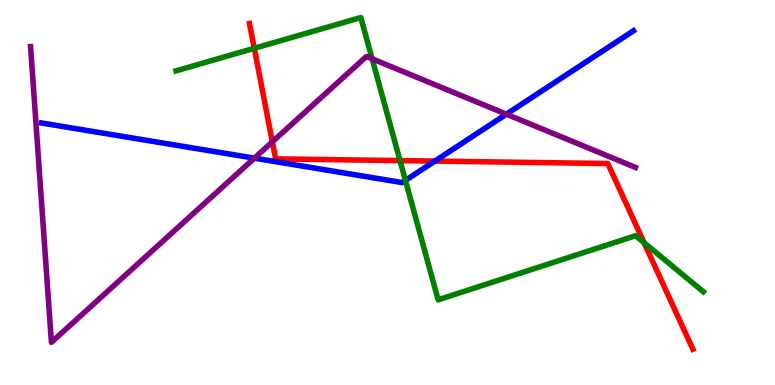[{'lines': ['blue', 'red'], 'intersections': [{'x': 5.61, 'y': 5.82}]}, {'lines': ['green', 'red'], 'intersections': [{'x': 3.28, 'y': 8.75}, {'x': 5.16, 'y': 5.83}, {'x': 8.31, 'y': 3.7}]}, {'lines': ['purple', 'red'], 'intersections': [{'x': 3.51, 'y': 6.32}]}, {'lines': ['blue', 'green'], 'intersections': [{'x': 5.23, 'y': 5.31}]}, {'lines': ['blue', 'purple'], 'intersections': [{'x': 3.28, 'y': 5.89}, {'x': 6.53, 'y': 7.03}]}, {'lines': ['green', 'purple'], 'intersections': [{'x': 4.8, 'y': 8.47}]}]